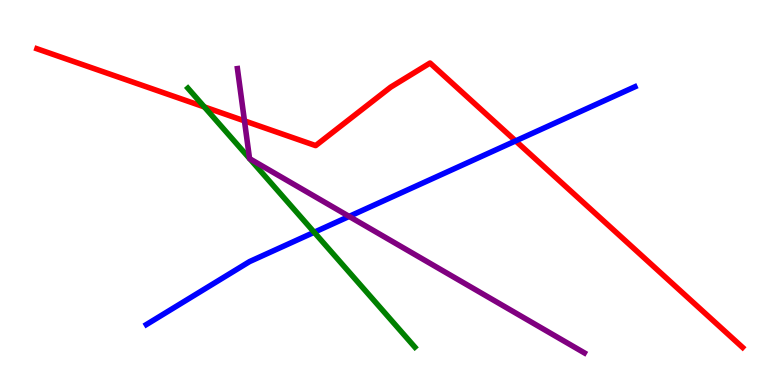[{'lines': ['blue', 'red'], 'intersections': [{'x': 6.65, 'y': 6.34}]}, {'lines': ['green', 'red'], 'intersections': [{'x': 2.64, 'y': 7.22}]}, {'lines': ['purple', 'red'], 'intersections': [{'x': 3.15, 'y': 6.86}]}, {'lines': ['blue', 'green'], 'intersections': [{'x': 4.05, 'y': 3.97}]}, {'lines': ['blue', 'purple'], 'intersections': [{'x': 4.51, 'y': 4.38}]}, {'lines': ['green', 'purple'], 'intersections': [{'x': 3.22, 'y': 5.88}, {'x': 3.22, 'y': 5.88}]}]